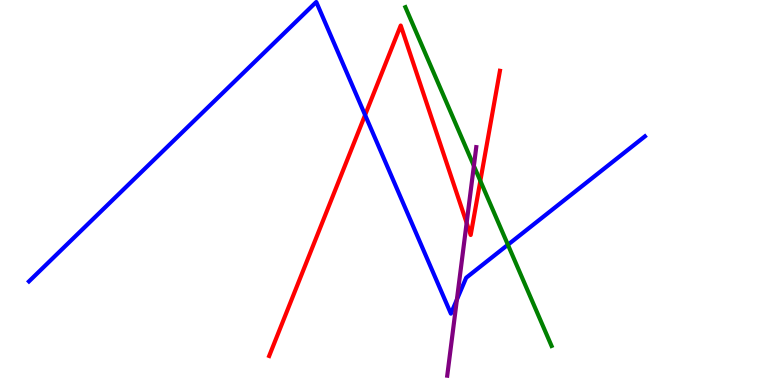[{'lines': ['blue', 'red'], 'intersections': [{'x': 4.71, 'y': 7.01}]}, {'lines': ['green', 'red'], 'intersections': [{'x': 6.2, 'y': 5.3}]}, {'lines': ['purple', 'red'], 'intersections': [{'x': 6.02, 'y': 4.21}]}, {'lines': ['blue', 'green'], 'intersections': [{'x': 6.55, 'y': 3.64}]}, {'lines': ['blue', 'purple'], 'intersections': [{'x': 5.9, 'y': 2.22}]}, {'lines': ['green', 'purple'], 'intersections': [{'x': 6.11, 'y': 5.69}]}]